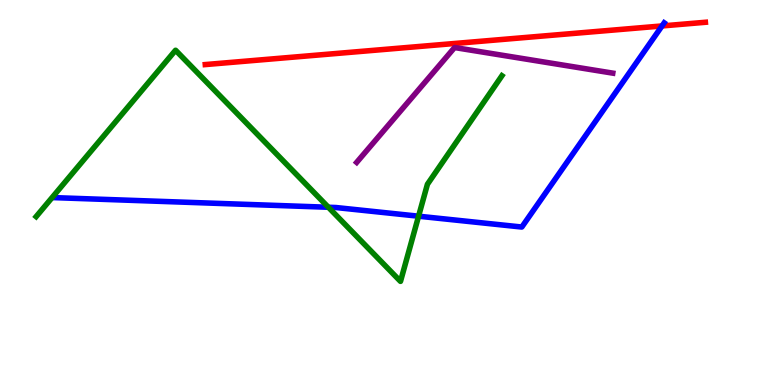[{'lines': ['blue', 'red'], 'intersections': [{'x': 8.54, 'y': 9.33}]}, {'lines': ['green', 'red'], 'intersections': []}, {'lines': ['purple', 'red'], 'intersections': []}, {'lines': ['blue', 'green'], 'intersections': [{'x': 4.24, 'y': 4.62}, {'x': 5.4, 'y': 4.38}]}, {'lines': ['blue', 'purple'], 'intersections': []}, {'lines': ['green', 'purple'], 'intersections': []}]